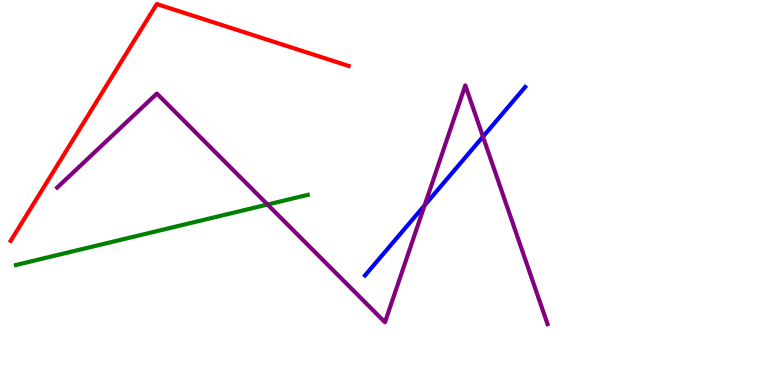[{'lines': ['blue', 'red'], 'intersections': []}, {'lines': ['green', 'red'], 'intersections': []}, {'lines': ['purple', 'red'], 'intersections': []}, {'lines': ['blue', 'green'], 'intersections': []}, {'lines': ['blue', 'purple'], 'intersections': [{'x': 5.48, 'y': 4.67}, {'x': 6.23, 'y': 6.45}]}, {'lines': ['green', 'purple'], 'intersections': [{'x': 3.45, 'y': 4.69}]}]